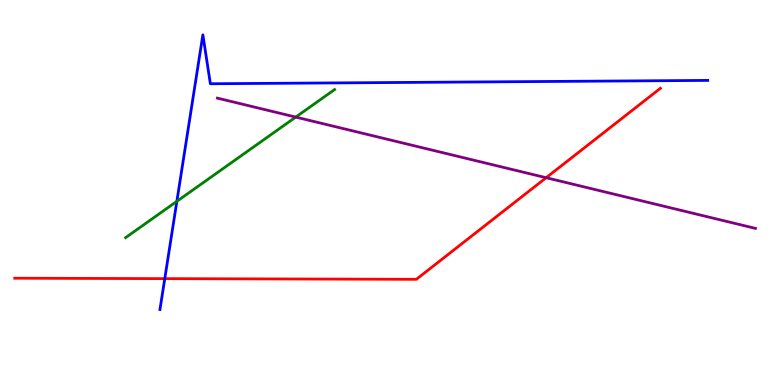[{'lines': ['blue', 'red'], 'intersections': [{'x': 2.13, 'y': 2.76}]}, {'lines': ['green', 'red'], 'intersections': []}, {'lines': ['purple', 'red'], 'intersections': [{'x': 7.05, 'y': 5.38}]}, {'lines': ['blue', 'green'], 'intersections': [{'x': 2.28, 'y': 4.77}]}, {'lines': ['blue', 'purple'], 'intersections': []}, {'lines': ['green', 'purple'], 'intersections': [{'x': 3.82, 'y': 6.96}]}]